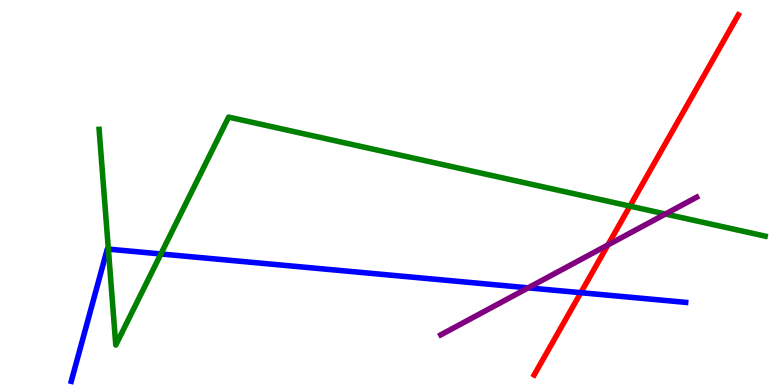[{'lines': ['blue', 'red'], 'intersections': [{'x': 7.49, 'y': 2.4}]}, {'lines': ['green', 'red'], 'intersections': [{'x': 8.13, 'y': 4.65}]}, {'lines': ['purple', 'red'], 'intersections': [{'x': 7.84, 'y': 3.64}]}, {'lines': ['blue', 'green'], 'intersections': [{'x': 1.4, 'y': 3.53}, {'x': 2.08, 'y': 3.4}]}, {'lines': ['blue', 'purple'], 'intersections': [{'x': 6.81, 'y': 2.52}]}, {'lines': ['green', 'purple'], 'intersections': [{'x': 8.59, 'y': 4.44}]}]